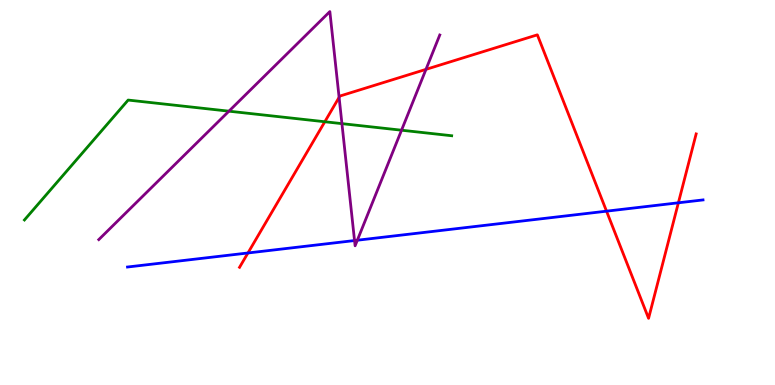[{'lines': ['blue', 'red'], 'intersections': [{'x': 3.2, 'y': 3.43}, {'x': 7.83, 'y': 4.52}, {'x': 8.75, 'y': 4.73}]}, {'lines': ['green', 'red'], 'intersections': [{'x': 4.19, 'y': 6.84}]}, {'lines': ['purple', 'red'], 'intersections': [{'x': 4.38, 'y': 7.47}, {'x': 5.5, 'y': 8.2}]}, {'lines': ['blue', 'green'], 'intersections': []}, {'lines': ['blue', 'purple'], 'intersections': [{'x': 4.57, 'y': 3.75}, {'x': 4.61, 'y': 3.76}]}, {'lines': ['green', 'purple'], 'intersections': [{'x': 2.95, 'y': 7.11}, {'x': 4.41, 'y': 6.79}, {'x': 5.18, 'y': 6.62}]}]